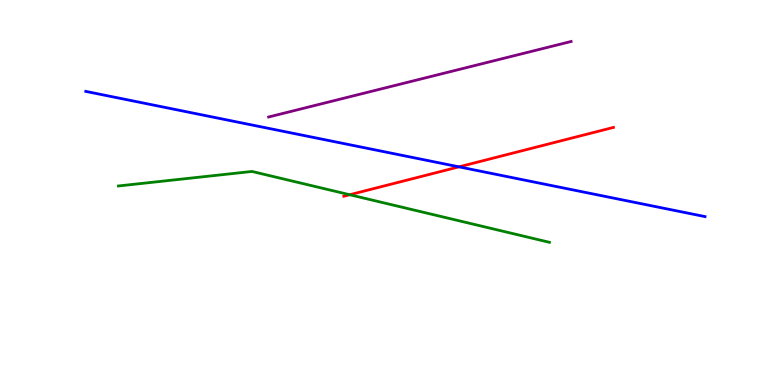[{'lines': ['blue', 'red'], 'intersections': [{'x': 5.92, 'y': 5.67}]}, {'lines': ['green', 'red'], 'intersections': [{'x': 4.51, 'y': 4.94}]}, {'lines': ['purple', 'red'], 'intersections': []}, {'lines': ['blue', 'green'], 'intersections': []}, {'lines': ['blue', 'purple'], 'intersections': []}, {'lines': ['green', 'purple'], 'intersections': []}]